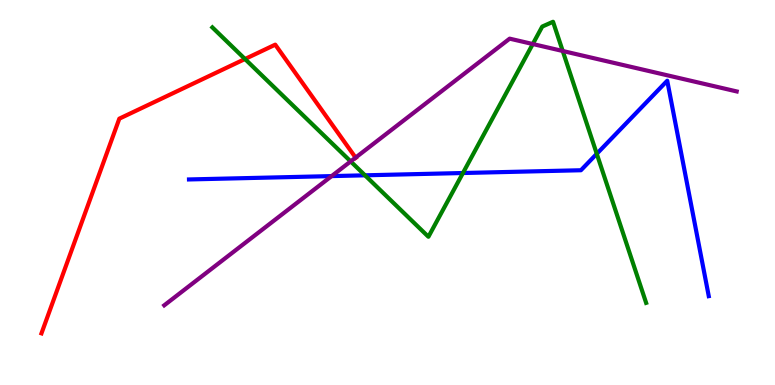[{'lines': ['blue', 'red'], 'intersections': []}, {'lines': ['green', 'red'], 'intersections': [{'x': 3.16, 'y': 8.47}]}, {'lines': ['purple', 'red'], 'intersections': [{'x': 4.59, 'y': 5.91}]}, {'lines': ['blue', 'green'], 'intersections': [{'x': 4.71, 'y': 5.45}, {'x': 5.97, 'y': 5.51}, {'x': 7.7, 'y': 6.0}]}, {'lines': ['blue', 'purple'], 'intersections': [{'x': 4.28, 'y': 5.43}]}, {'lines': ['green', 'purple'], 'intersections': [{'x': 4.52, 'y': 5.81}, {'x': 6.87, 'y': 8.86}, {'x': 7.26, 'y': 8.68}]}]